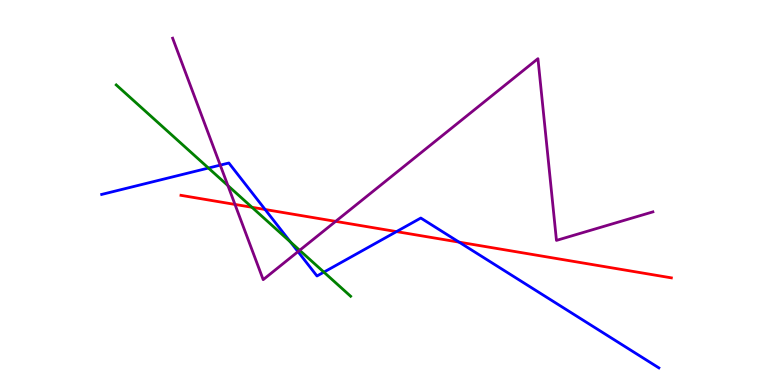[{'lines': ['blue', 'red'], 'intersections': [{'x': 3.42, 'y': 4.56}, {'x': 5.12, 'y': 3.98}, {'x': 5.92, 'y': 3.71}]}, {'lines': ['green', 'red'], 'intersections': [{'x': 3.25, 'y': 4.62}]}, {'lines': ['purple', 'red'], 'intersections': [{'x': 3.03, 'y': 4.69}, {'x': 4.33, 'y': 4.25}]}, {'lines': ['blue', 'green'], 'intersections': [{'x': 2.69, 'y': 5.64}, {'x': 3.75, 'y': 3.71}, {'x': 4.18, 'y': 2.93}]}, {'lines': ['blue', 'purple'], 'intersections': [{'x': 2.84, 'y': 5.71}, {'x': 3.85, 'y': 3.46}]}, {'lines': ['green', 'purple'], 'intersections': [{'x': 2.94, 'y': 5.18}, {'x': 3.87, 'y': 3.5}]}]